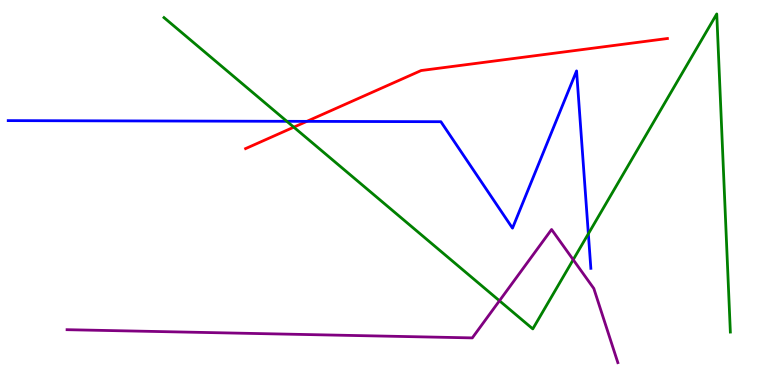[{'lines': ['blue', 'red'], 'intersections': [{'x': 3.96, 'y': 6.85}]}, {'lines': ['green', 'red'], 'intersections': [{'x': 3.79, 'y': 6.7}]}, {'lines': ['purple', 'red'], 'intersections': []}, {'lines': ['blue', 'green'], 'intersections': [{'x': 3.7, 'y': 6.85}, {'x': 7.59, 'y': 3.93}]}, {'lines': ['blue', 'purple'], 'intersections': []}, {'lines': ['green', 'purple'], 'intersections': [{'x': 6.44, 'y': 2.19}, {'x': 7.4, 'y': 3.25}]}]